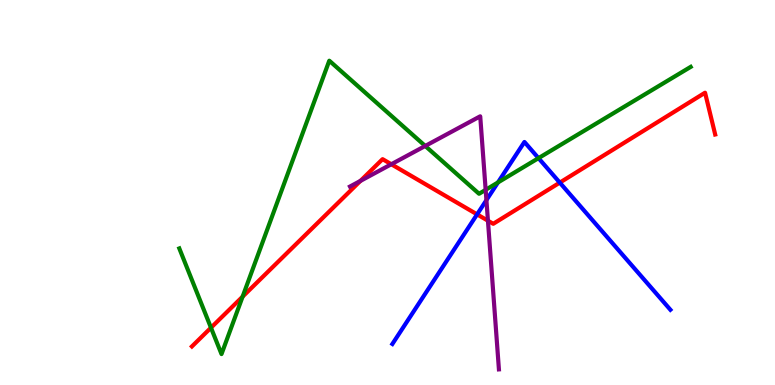[{'lines': ['blue', 'red'], 'intersections': [{'x': 6.16, 'y': 4.43}, {'x': 7.22, 'y': 5.26}]}, {'lines': ['green', 'red'], 'intersections': [{'x': 2.72, 'y': 1.49}, {'x': 3.13, 'y': 2.29}]}, {'lines': ['purple', 'red'], 'intersections': [{'x': 4.65, 'y': 5.3}, {'x': 5.05, 'y': 5.73}, {'x': 6.3, 'y': 4.27}]}, {'lines': ['blue', 'green'], 'intersections': [{'x': 6.43, 'y': 5.26}, {'x': 6.95, 'y': 5.89}]}, {'lines': ['blue', 'purple'], 'intersections': [{'x': 6.28, 'y': 4.8}]}, {'lines': ['green', 'purple'], 'intersections': [{'x': 5.49, 'y': 6.21}, {'x': 6.27, 'y': 5.07}]}]